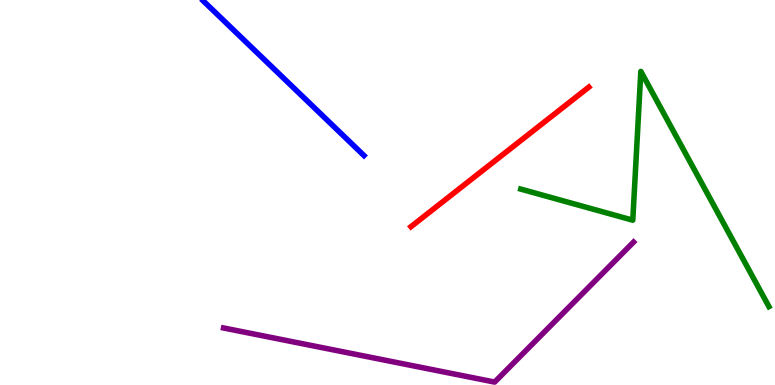[{'lines': ['blue', 'red'], 'intersections': []}, {'lines': ['green', 'red'], 'intersections': []}, {'lines': ['purple', 'red'], 'intersections': []}, {'lines': ['blue', 'green'], 'intersections': []}, {'lines': ['blue', 'purple'], 'intersections': []}, {'lines': ['green', 'purple'], 'intersections': []}]